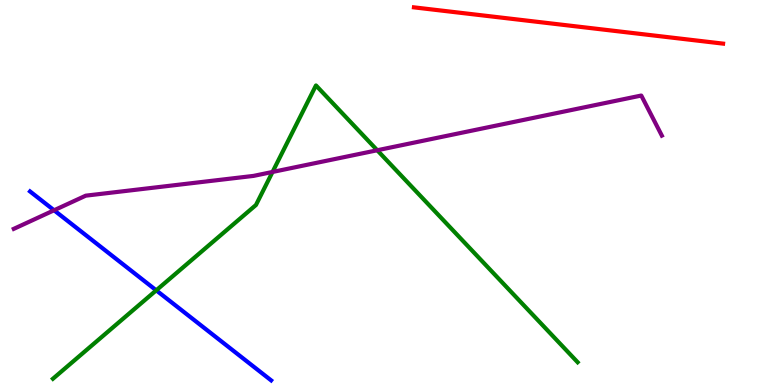[{'lines': ['blue', 'red'], 'intersections': []}, {'lines': ['green', 'red'], 'intersections': []}, {'lines': ['purple', 'red'], 'intersections': []}, {'lines': ['blue', 'green'], 'intersections': [{'x': 2.02, 'y': 2.46}]}, {'lines': ['blue', 'purple'], 'intersections': [{'x': 0.698, 'y': 4.54}]}, {'lines': ['green', 'purple'], 'intersections': [{'x': 3.52, 'y': 5.53}, {'x': 4.87, 'y': 6.1}]}]